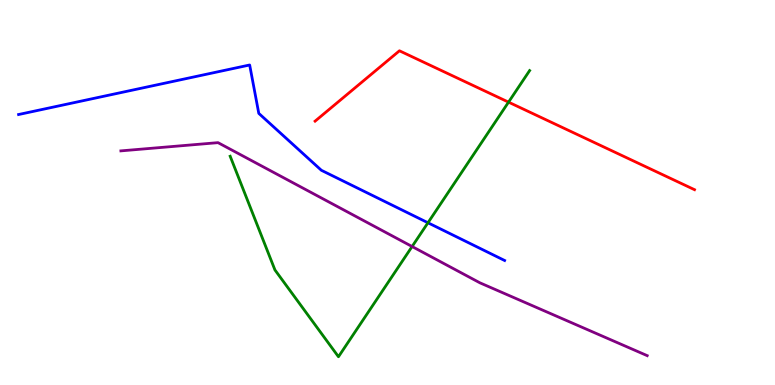[{'lines': ['blue', 'red'], 'intersections': []}, {'lines': ['green', 'red'], 'intersections': [{'x': 6.56, 'y': 7.35}]}, {'lines': ['purple', 'red'], 'intersections': []}, {'lines': ['blue', 'green'], 'intersections': [{'x': 5.52, 'y': 4.21}]}, {'lines': ['blue', 'purple'], 'intersections': []}, {'lines': ['green', 'purple'], 'intersections': [{'x': 5.32, 'y': 3.6}]}]